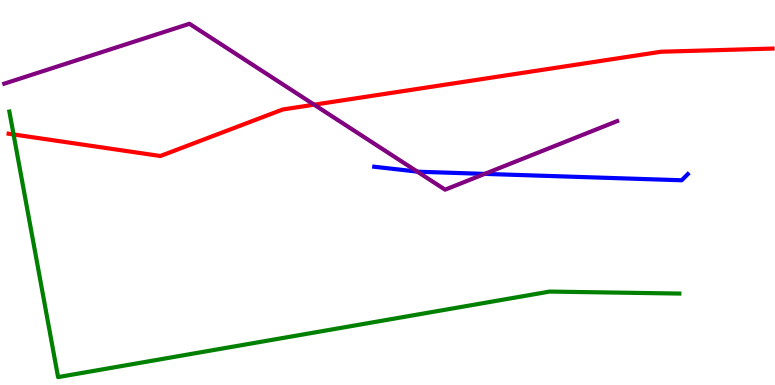[{'lines': ['blue', 'red'], 'intersections': []}, {'lines': ['green', 'red'], 'intersections': [{'x': 0.175, 'y': 6.51}]}, {'lines': ['purple', 'red'], 'intersections': [{'x': 4.05, 'y': 7.28}]}, {'lines': ['blue', 'green'], 'intersections': []}, {'lines': ['blue', 'purple'], 'intersections': [{'x': 5.38, 'y': 5.54}, {'x': 6.25, 'y': 5.48}]}, {'lines': ['green', 'purple'], 'intersections': []}]